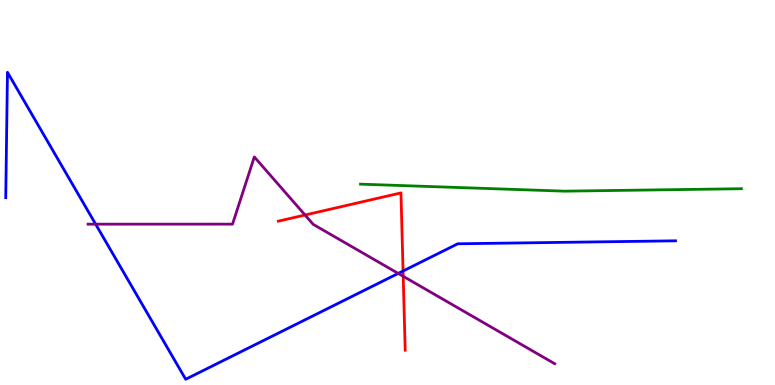[{'lines': ['blue', 'red'], 'intersections': [{'x': 5.2, 'y': 2.96}]}, {'lines': ['green', 'red'], 'intersections': []}, {'lines': ['purple', 'red'], 'intersections': [{'x': 3.94, 'y': 4.42}, {'x': 5.2, 'y': 2.82}]}, {'lines': ['blue', 'green'], 'intersections': []}, {'lines': ['blue', 'purple'], 'intersections': [{'x': 1.23, 'y': 4.18}, {'x': 5.14, 'y': 2.9}]}, {'lines': ['green', 'purple'], 'intersections': []}]